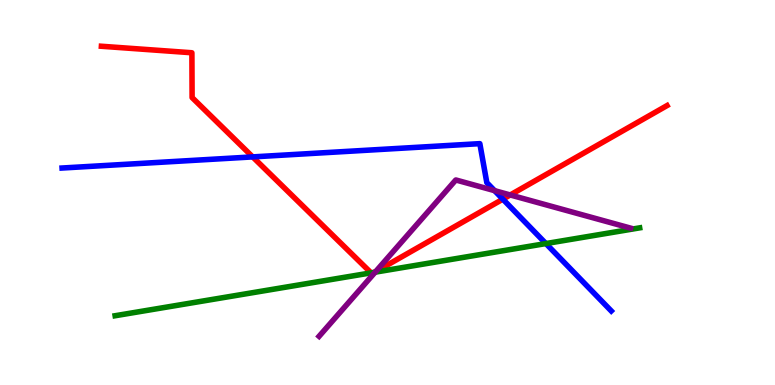[{'lines': ['blue', 'red'], 'intersections': [{'x': 3.26, 'y': 5.92}, {'x': 6.49, 'y': 4.83}]}, {'lines': ['green', 'red'], 'intersections': [{'x': 4.79, 'y': 2.91}, {'x': 4.83, 'y': 2.93}]}, {'lines': ['purple', 'red'], 'intersections': [{'x': 4.85, 'y': 2.94}, {'x': 6.58, 'y': 4.94}]}, {'lines': ['blue', 'green'], 'intersections': [{'x': 7.04, 'y': 3.67}]}, {'lines': ['blue', 'purple'], 'intersections': [{'x': 6.38, 'y': 5.05}]}, {'lines': ['green', 'purple'], 'intersections': [{'x': 4.84, 'y': 2.93}]}]